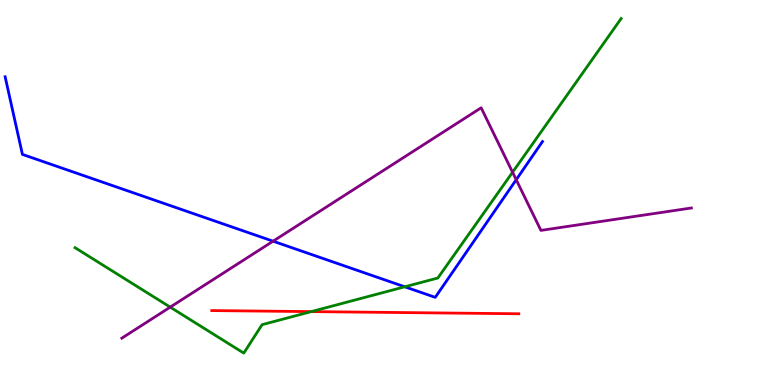[{'lines': ['blue', 'red'], 'intersections': []}, {'lines': ['green', 'red'], 'intersections': [{'x': 4.02, 'y': 1.91}]}, {'lines': ['purple', 'red'], 'intersections': []}, {'lines': ['blue', 'green'], 'intersections': [{'x': 5.22, 'y': 2.55}]}, {'lines': ['blue', 'purple'], 'intersections': [{'x': 3.52, 'y': 3.74}, {'x': 6.66, 'y': 5.33}]}, {'lines': ['green', 'purple'], 'intersections': [{'x': 2.2, 'y': 2.02}, {'x': 6.61, 'y': 5.53}]}]